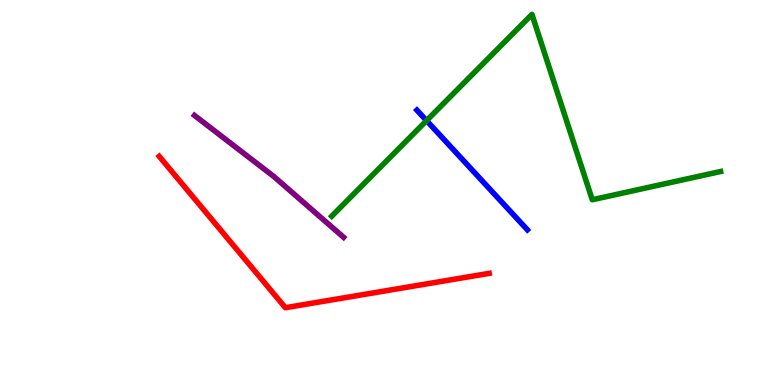[{'lines': ['blue', 'red'], 'intersections': []}, {'lines': ['green', 'red'], 'intersections': []}, {'lines': ['purple', 'red'], 'intersections': []}, {'lines': ['blue', 'green'], 'intersections': [{'x': 5.5, 'y': 6.87}]}, {'lines': ['blue', 'purple'], 'intersections': []}, {'lines': ['green', 'purple'], 'intersections': []}]